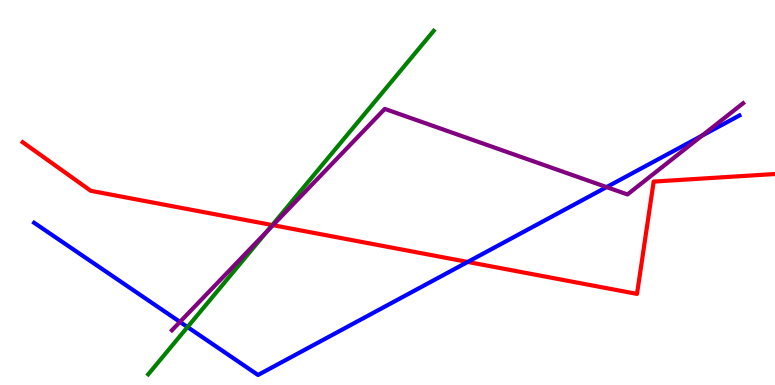[{'lines': ['blue', 'red'], 'intersections': [{'x': 6.04, 'y': 3.2}]}, {'lines': ['green', 'red'], 'intersections': [{'x': 3.51, 'y': 4.15}]}, {'lines': ['purple', 'red'], 'intersections': [{'x': 3.52, 'y': 4.15}]}, {'lines': ['blue', 'green'], 'intersections': [{'x': 2.42, 'y': 1.51}]}, {'lines': ['blue', 'purple'], 'intersections': [{'x': 2.32, 'y': 1.64}, {'x': 7.83, 'y': 5.14}, {'x': 9.06, 'y': 6.48}]}, {'lines': ['green', 'purple'], 'intersections': [{'x': 3.45, 'y': 4.0}]}]